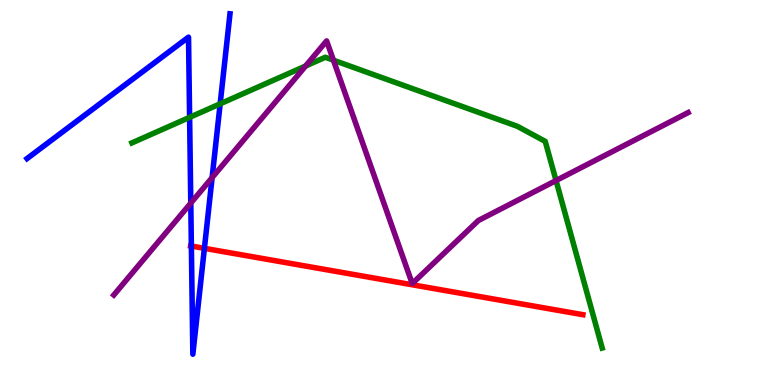[{'lines': ['blue', 'red'], 'intersections': [{'x': 2.47, 'y': 3.61}, {'x': 2.64, 'y': 3.55}]}, {'lines': ['green', 'red'], 'intersections': []}, {'lines': ['purple', 'red'], 'intersections': []}, {'lines': ['blue', 'green'], 'intersections': [{'x': 2.45, 'y': 6.95}, {'x': 2.84, 'y': 7.3}]}, {'lines': ['blue', 'purple'], 'intersections': [{'x': 2.46, 'y': 4.72}, {'x': 2.74, 'y': 5.39}]}, {'lines': ['green', 'purple'], 'intersections': [{'x': 3.94, 'y': 8.29}, {'x': 4.3, 'y': 8.44}, {'x': 7.17, 'y': 5.31}]}]